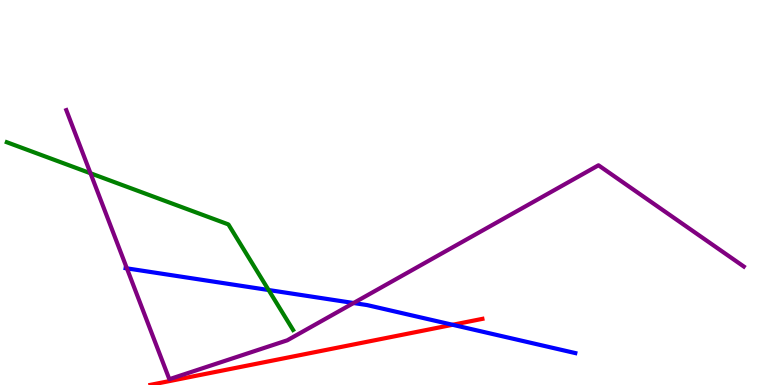[{'lines': ['blue', 'red'], 'intersections': [{'x': 5.84, 'y': 1.56}]}, {'lines': ['green', 'red'], 'intersections': []}, {'lines': ['purple', 'red'], 'intersections': []}, {'lines': ['blue', 'green'], 'intersections': [{'x': 3.47, 'y': 2.47}]}, {'lines': ['blue', 'purple'], 'intersections': [{'x': 1.64, 'y': 3.03}, {'x': 4.56, 'y': 2.13}]}, {'lines': ['green', 'purple'], 'intersections': [{'x': 1.17, 'y': 5.5}]}]